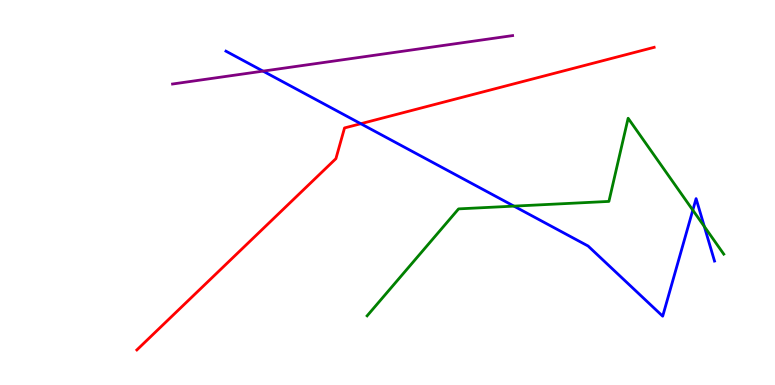[{'lines': ['blue', 'red'], 'intersections': [{'x': 4.66, 'y': 6.79}]}, {'lines': ['green', 'red'], 'intersections': []}, {'lines': ['purple', 'red'], 'intersections': []}, {'lines': ['blue', 'green'], 'intersections': [{'x': 6.63, 'y': 4.65}, {'x': 8.94, 'y': 4.54}, {'x': 9.09, 'y': 4.12}]}, {'lines': ['blue', 'purple'], 'intersections': [{'x': 3.39, 'y': 8.15}]}, {'lines': ['green', 'purple'], 'intersections': []}]